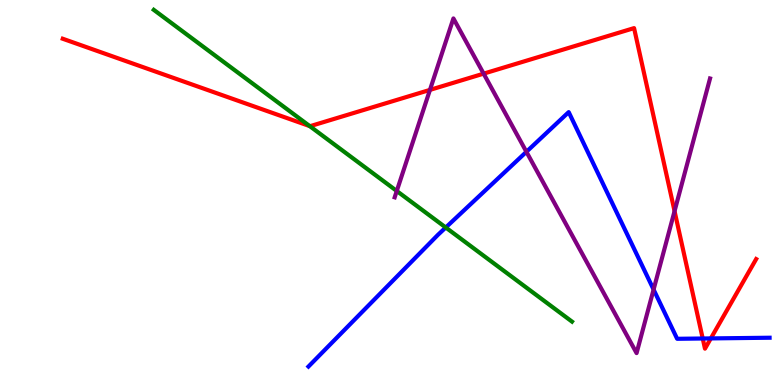[{'lines': ['blue', 'red'], 'intersections': [{'x': 9.07, 'y': 1.21}, {'x': 9.17, 'y': 1.21}]}, {'lines': ['green', 'red'], 'intersections': [{'x': 4.0, 'y': 6.72}]}, {'lines': ['purple', 'red'], 'intersections': [{'x': 5.55, 'y': 7.67}, {'x': 6.24, 'y': 8.09}, {'x': 8.7, 'y': 4.52}]}, {'lines': ['blue', 'green'], 'intersections': [{'x': 5.75, 'y': 4.09}]}, {'lines': ['blue', 'purple'], 'intersections': [{'x': 6.79, 'y': 6.06}, {'x': 8.43, 'y': 2.48}]}, {'lines': ['green', 'purple'], 'intersections': [{'x': 5.12, 'y': 5.04}]}]